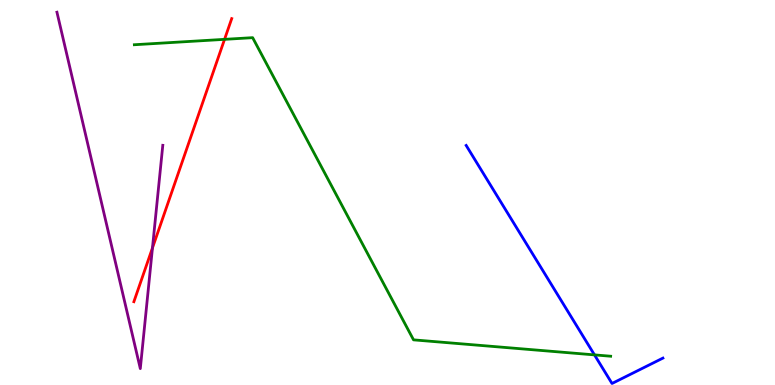[{'lines': ['blue', 'red'], 'intersections': []}, {'lines': ['green', 'red'], 'intersections': [{'x': 2.9, 'y': 8.98}]}, {'lines': ['purple', 'red'], 'intersections': [{'x': 1.97, 'y': 3.56}]}, {'lines': ['blue', 'green'], 'intersections': [{'x': 7.67, 'y': 0.782}]}, {'lines': ['blue', 'purple'], 'intersections': []}, {'lines': ['green', 'purple'], 'intersections': []}]